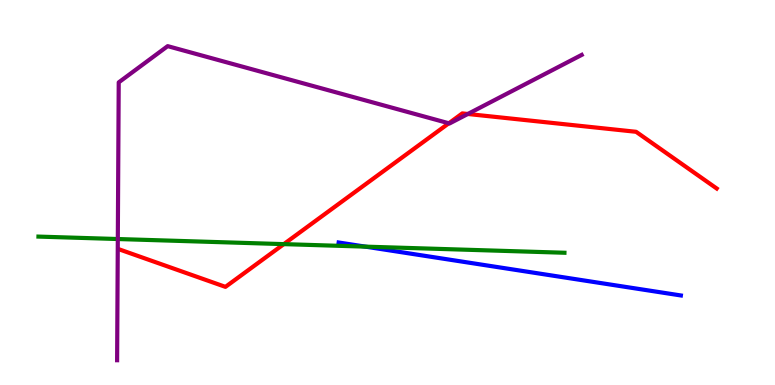[{'lines': ['blue', 'red'], 'intersections': []}, {'lines': ['green', 'red'], 'intersections': [{'x': 3.66, 'y': 3.66}]}, {'lines': ['purple', 'red'], 'intersections': [{'x': 5.79, 'y': 6.8}, {'x': 6.04, 'y': 7.04}]}, {'lines': ['blue', 'green'], 'intersections': [{'x': 4.71, 'y': 3.59}]}, {'lines': ['blue', 'purple'], 'intersections': []}, {'lines': ['green', 'purple'], 'intersections': [{'x': 1.52, 'y': 3.79}]}]